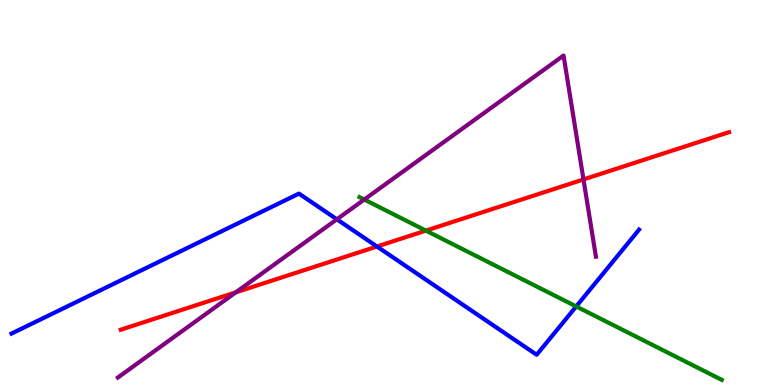[{'lines': ['blue', 'red'], 'intersections': [{'x': 4.86, 'y': 3.6}]}, {'lines': ['green', 'red'], 'intersections': [{'x': 5.5, 'y': 4.01}]}, {'lines': ['purple', 'red'], 'intersections': [{'x': 3.04, 'y': 2.41}, {'x': 7.53, 'y': 5.34}]}, {'lines': ['blue', 'green'], 'intersections': [{'x': 7.43, 'y': 2.04}]}, {'lines': ['blue', 'purple'], 'intersections': [{'x': 4.35, 'y': 4.3}]}, {'lines': ['green', 'purple'], 'intersections': [{'x': 4.7, 'y': 4.82}]}]